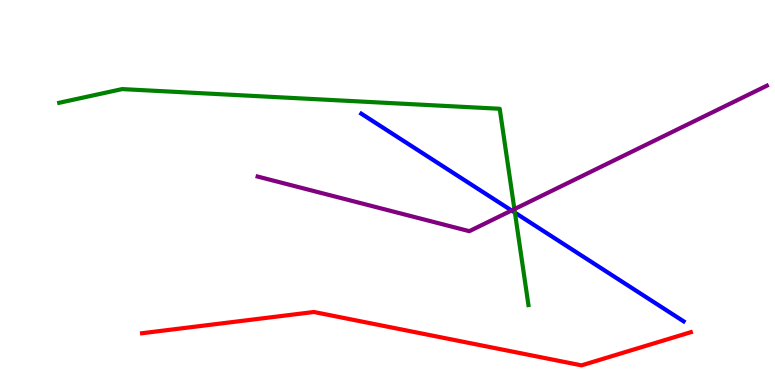[{'lines': ['blue', 'red'], 'intersections': []}, {'lines': ['green', 'red'], 'intersections': []}, {'lines': ['purple', 'red'], 'intersections': []}, {'lines': ['blue', 'green'], 'intersections': [{'x': 6.64, 'y': 4.48}]}, {'lines': ['blue', 'purple'], 'intersections': [{'x': 6.6, 'y': 4.53}]}, {'lines': ['green', 'purple'], 'intersections': [{'x': 6.64, 'y': 4.57}]}]